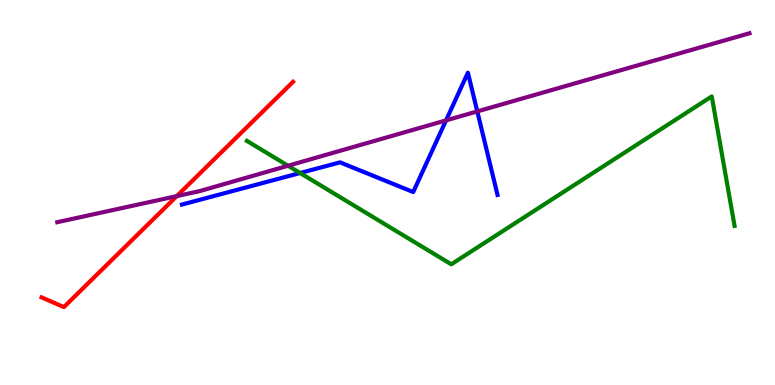[{'lines': ['blue', 'red'], 'intersections': []}, {'lines': ['green', 'red'], 'intersections': []}, {'lines': ['purple', 'red'], 'intersections': [{'x': 2.28, 'y': 4.91}]}, {'lines': ['blue', 'green'], 'intersections': [{'x': 3.87, 'y': 5.51}]}, {'lines': ['blue', 'purple'], 'intersections': [{'x': 5.76, 'y': 6.87}, {'x': 6.16, 'y': 7.11}]}, {'lines': ['green', 'purple'], 'intersections': [{'x': 3.72, 'y': 5.7}]}]